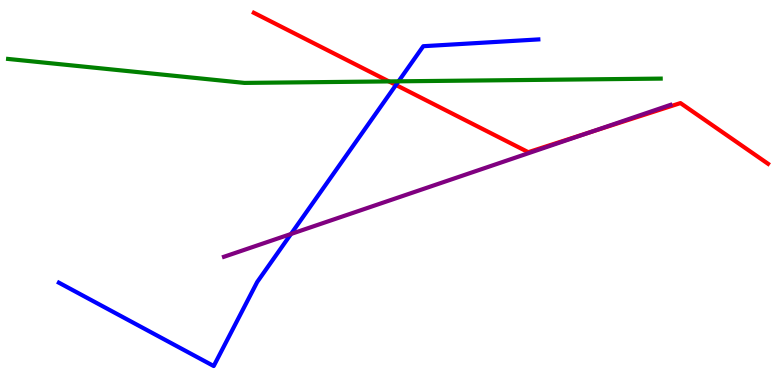[{'lines': ['blue', 'red'], 'intersections': [{'x': 5.11, 'y': 7.79}]}, {'lines': ['green', 'red'], 'intersections': [{'x': 5.02, 'y': 7.89}]}, {'lines': ['purple', 'red'], 'intersections': [{'x': 7.61, 'y': 6.56}]}, {'lines': ['blue', 'green'], 'intersections': [{'x': 5.14, 'y': 7.89}]}, {'lines': ['blue', 'purple'], 'intersections': [{'x': 3.76, 'y': 3.92}]}, {'lines': ['green', 'purple'], 'intersections': []}]